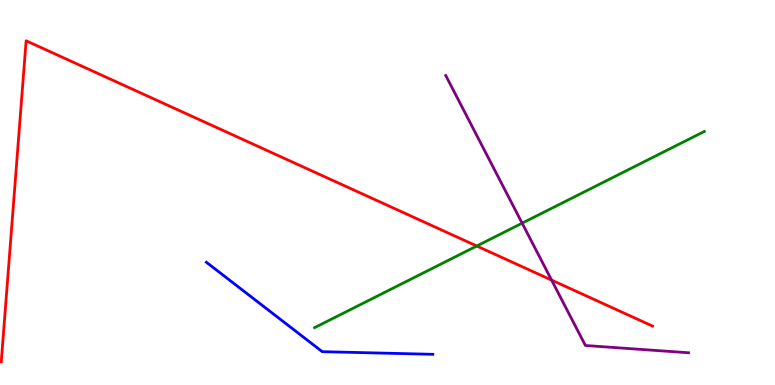[{'lines': ['blue', 'red'], 'intersections': []}, {'lines': ['green', 'red'], 'intersections': [{'x': 6.15, 'y': 3.61}]}, {'lines': ['purple', 'red'], 'intersections': [{'x': 7.12, 'y': 2.72}]}, {'lines': ['blue', 'green'], 'intersections': []}, {'lines': ['blue', 'purple'], 'intersections': []}, {'lines': ['green', 'purple'], 'intersections': [{'x': 6.74, 'y': 4.2}]}]